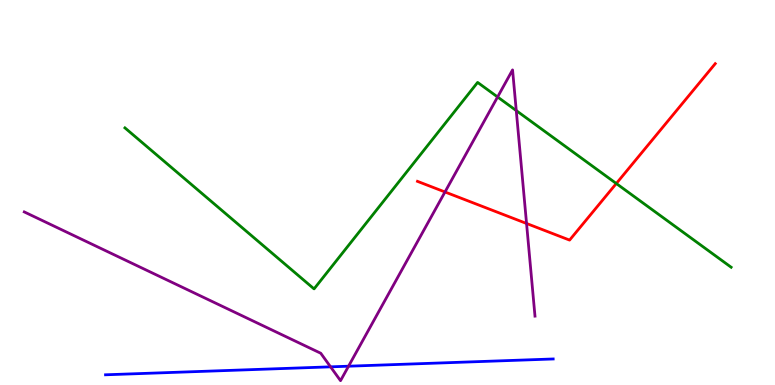[{'lines': ['blue', 'red'], 'intersections': []}, {'lines': ['green', 'red'], 'intersections': [{'x': 7.95, 'y': 5.23}]}, {'lines': ['purple', 'red'], 'intersections': [{'x': 5.74, 'y': 5.01}, {'x': 6.79, 'y': 4.2}]}, {'lines': ['blue', 'green'], 'intersections': []}, {'lines': ['blue', 'purple'], 'intersections': [{'x': 4.27, 'y': 0.472}, {'x': 4.5, 'y': 0.488}]}, {'lines': ['green', 'purple'], 'intersections': [{'x': 6.42, 'y': 7.48}, {'x': 6.66, 'y': 7.13}]}]